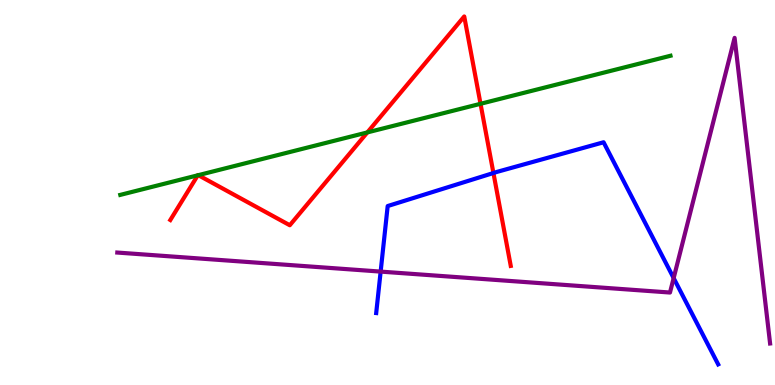[{'lines': ['blue', 'red'], 'intersections': [{'x': 6.37, 'y': 5.51}]}, {'lines': ['green', 'red'], 'intersections': [{'x': 2.55, 'y': 5.45}, {'x': 2.56, 'y': 5.45}, {'x': 4.74, 'y': 6.56}, {'x': 6.2, 'y': 7.3}]}, {'lines': ['purple', 'red'], 'intersections': []}, {'lines': ['blue', 'green'], 'intersections': []}, {'lines': ['blue', 'purple'], 'intersections': [{'x': 4.91, 'y': 2.95}, {'x': 8.69, 'y': 2.78}]}, {'lines': ['green', 'purple'], 'intersections': []}]